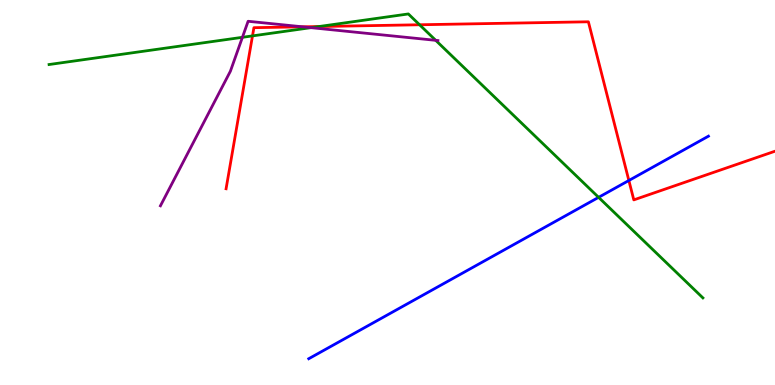[{'lines': ['blue', 'red'], 'intersections': [{'x': 8.11, 'y': 5.31}]}, {'lines': ['green', 'red'], 'intersections': [{'x': 3.26, 'y': 9.07}, {'x': 4.12, 'y': 9.31}, {'x': 5.41, 'y': 9.36}]}, {'lines': ['purple', 'red'], 'intersections': [{'x': 3.91, 'y': 9.3}]}, {'lines': ['blue', 'green'], 'intersections': [{'x': 7.72, 'y': 4.87}]}, {'lines': ['blue', 'purple'], 'intersections': []}, {'lines': ['green', 'purple'], 'intersections': [{'x': 3.13, 'y': 9.03}, {'x': 4.01, 'y': 9.28}, {'x': 5.62, 'y': 8.95}]}]